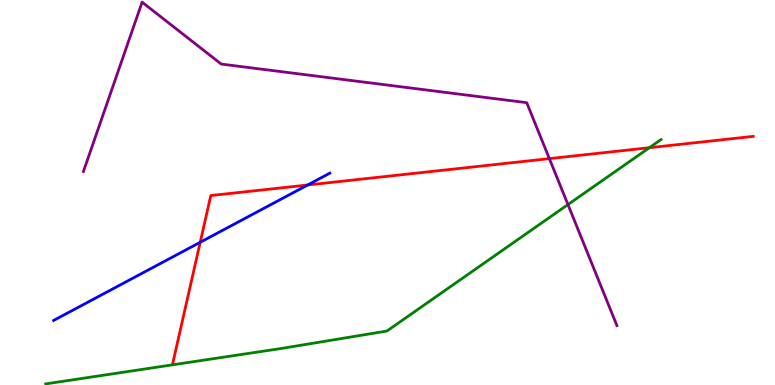[{'lines': ['blue', 'red'], 'intersections': [{'x': 2.58, 'y': 3.71}, {'x': 3.97, 'y': 5.2}]}, {'lines': ['green', 'red'], 'intersections': [{'x': 8.38, 'y': 6.16}]}, {'lines': ['purple', 'red'], 'intersections': [{'x': 7.09, 'y': 5.88}]}, {'lines': ['blue', 'green'], 'intersections': []}, {'lines': ['blue', 'purple'], 'intersections': []}, {'lines': ['green', 'purple'], 'intersections': [{'x': 7.33, 'y': 4.69}]}]